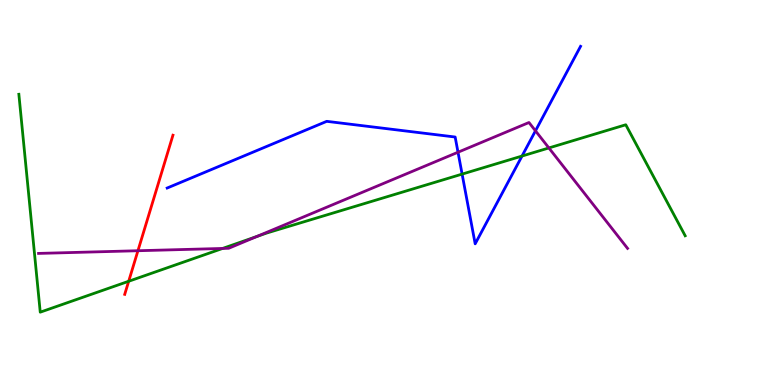[{'lines': ['blue', 'red'], 'intersections': []}, {'lines': ['green', 'red'], 'intersections': [{'x': 1.66, 'y': 2.69}]}, {'lines': ['purple', 'red'], 'intersections': [{'x': 1.78, 'y': 3.49}]}, {'lines': ['blue', 'green'], 'intersections': [{'x': 5.96, 'y': 5.48}, {'x': 6.74, 'y': 5.95}]}, {'lines': ['blue', 'purple'], 'intersections': [{'x': 5.91, 'y': 6.05}, {'x': 6.91, 'y': 6.6}]}, {'lines': ['green', 'purple'], 'intersections': [{'x': 2.87, 'y': 3.55}, {'x': 3.32, 'y': 3.86}, {'x': 7.08, 'y': 6.16}]}]